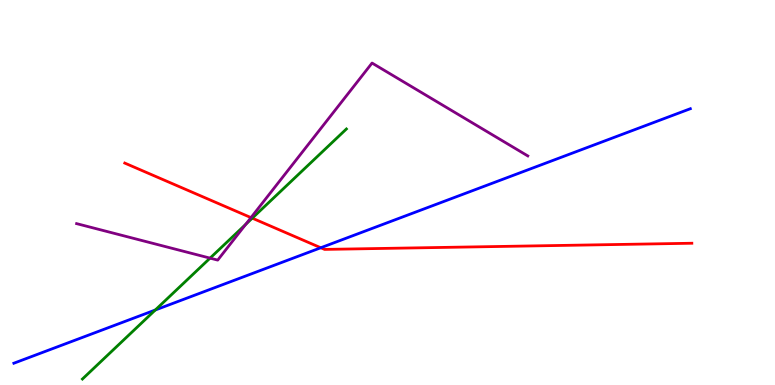[{'lines': ['blue', 'red'], 'intersections': [{'x': 4.14, 'y': 3.56}]}, {'lines': ['green', 'red'], 'intersections': [{'x': 3.25, 'y': 4.33}]}, {'lines': ['purple', 'red'], 'intersections': [{'x': 3.24, 'y': 4.35}]}, {'lines': ['blue', 'green'], 'intersections': [{'x': 2.0, 'y': 1.95}]}, {'lines': ['blue', 'purple'], 'intersections': []}, {'lines': ['green', 'purple'], 'intersections': [{'x': 2.71, 'y': 3.3}, {'x': 3.17, 'y': 4.17}]}]